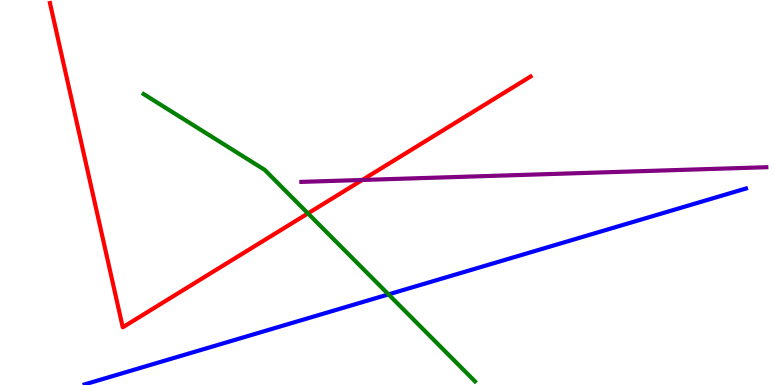[{'lines': ['blue', 'red'], 'intersections': []}, {'lines': ['green', 'red'], 'intersections': [{'x': 3.97, 'y': 4.46}]}, {'lines': ['purple', 'red'], 'intersections': [{'x': 4.68, 'y': 5.33}]}, {'lines': ['blue', 'green'], 'intersections': [{'x': 5.01, 'y': 2.35}]}, {'lines': ['blue', 'purple'], 'intersections': []}, {'lines': ['green', 'purple'], 'intersections': []}]